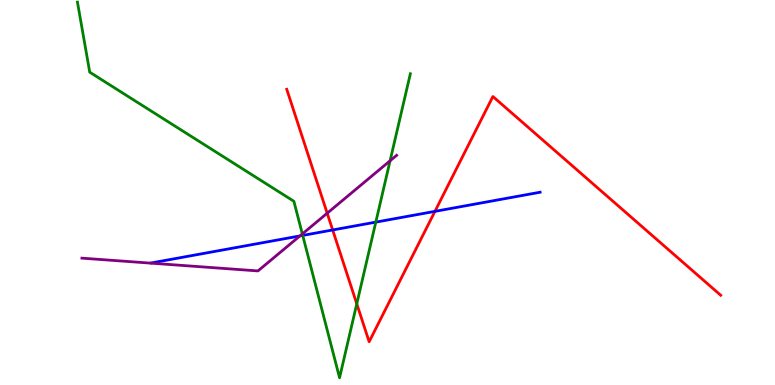[{'lines': ['blue', 'red'], 'intersections': [{'x': 4.29, 'y': 4.03}, {'x': 5.61, 'y': 4.51}]}, {'lines': ['green', 'red'], 'intersections': [{'x': 4.6, 'y': 2.11}]}, {'lines': ['purple', 'red'], 'intersections': [{'x': 4.22, 'y': 4.46}]}, {'lines': ['blue', 'green'], 'intersections': [{'x': 3.91, 'y': 3.89}, {'x': 4.85, 'y': 4.23}]}, {'lines': ['blue', 'purple'], 'intersections': [{'x': 3.87, 'y': 3.87}]}, {'lines': ['green', 'purple'], 'intersections': [{'x': 3.9, 'y': 3.92}, {'x': 5.03, 'y': 5.82}]}]